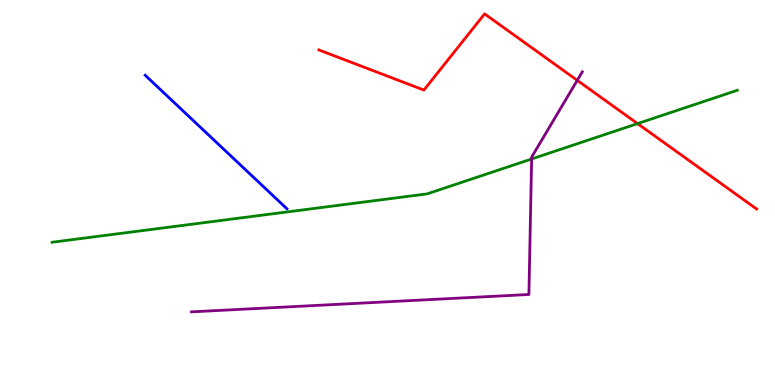[{'lines': ['blue', 'red'], 'intersections': []}, {'lines': ['green', 'red'], 'intersections': [{'x': 8.23, 'y': 6.79}]}, {'lines': ['purple', 'red'], 'intersections': [{'x': 7.45, 'y': 7.91}]}, {'lines': ['blue', 'green'], 'intersections': []}, {'lines': ['blue', 'purple'], 'intersections': []}, {'lines': ['green', 'purple'], 'intersections': [{'x': 6.86, 'y': 5.87}]}]